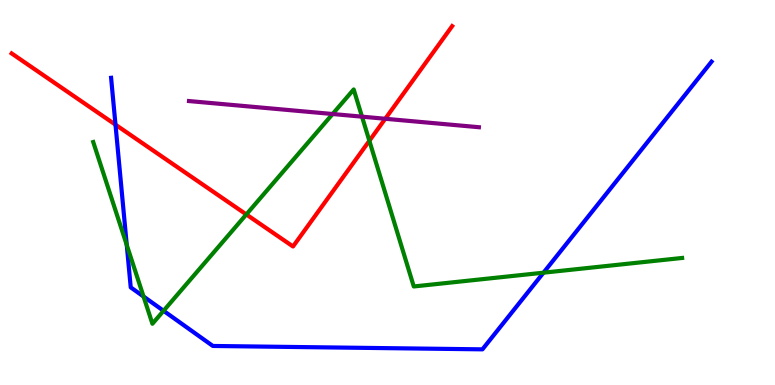[{'lines': ['blue', 'red'], 'intersections': [{'x': 1.49, 'y': 6.76}]}, {'lines': ['green', 'red'], 'intersections': [{'x': 3.18, 'y': 4.43}, {'x': 4.77, 'y': 6.34}]}, {'lines': ['purple', 'red'], 'intersections': [{'x': 4.97, 'y': 6.92}]}, {'lines': ['blue', 'green'], 'intersections': [{'x': 1.64, 'y': 3.64}, {'x': 1.85, 'y': 2.3}, {'x': 2.11, 'y': 1.93}, {'x': 7.01, 'y': 2.92}]}, {'lines': ['blue', 'purple'], 'intersections': []}, {'lines': ['green', 'purple'], 'intersections': [{'x': 4.29, 'y': 7.04}, {'x': 4.67, 'y': 6.97}]}]